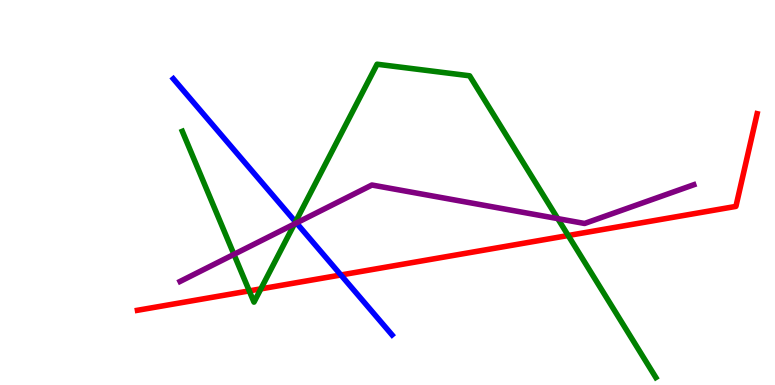[{'lines': ['blue', 'red'], 'intersections': [{'x': 4.4, 'y': 2.86}]}, {'lines': ['green', 'red'], 'intersections': [{'x': 3.22, 'y': 2.44}, {'x': 3.37, 'y': 2.5}, {'x': 7.33, 'y': 3.88}]}, {'lines': ['purple', 'red'], 'intersections': []}, {'lines': ['blue', 'green'], 'intersections': [{'x': 3.81, 'y': 4.24}]}, {'lines': ['blue', 'purple'], 'intersections': [{'x': 3.83, 'y': 4.21}]}, {'lines': ['green', 'purple'], 'intersections': [{'x': 3.02, 'y': 3.39}, {'x': 3.8, 'y': 4.18}, {'x': 7.2, 'y': 4.32}]}]